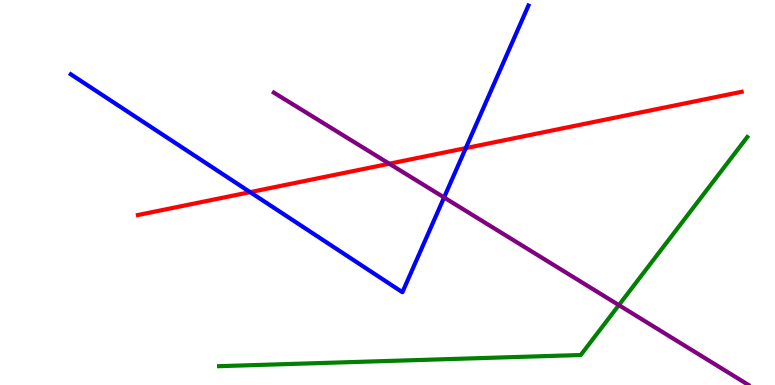[{'lines': ['blue', 'red'], 'intersections': [{'x': 3.23, 'y': 5.01}, {'x': 6.01, 'y': 6.15}]}, {'lines': ['green', 'red'], 'intersections': []}, {'lines': ['purple', 'red'], 'intersections': [{'x': 5.02, 'y': 5.75}]}, {'lines': ['blue', 'green'], 'intersections': []}, {'lines': ['blue', 'purple'], 'intersections': [{'x': 5.73, 'y': 4.87}]}, {'lines': ['green', 'purple'], 'intersections': [{'x': 7.99, 'y': 2.07}]}]